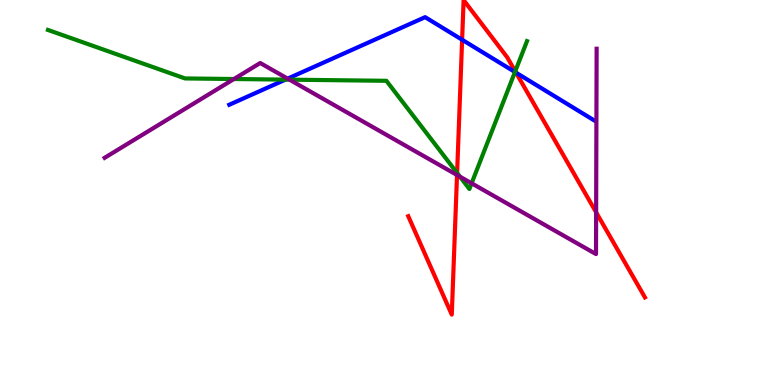[{'lines': ['blue', 'red'], 'intersections': [{'x': 5.96, 'y': 8.97}, {'x': 6.66, 'y': 8.11}]}, {'lines': ['green', 'red'], 'intersections': [{'x': 5.9, 'y': 5.51}, {'x': 6.65, 'y': 8.15}]}, {'lines': ['purple', 'red'], 'intersections': [{'x': 5.9, 'y': 5.45}, {'x': 7.69, 'y': 4.48}]}, {'lines': ['blue', 'green'], 'intersections': [{'x': 3.68, 'y': 7.93}, {'x': 6.64, 'y': 8.13}]}, {'lines': ['blue', 'purple'], 'intersections': [{'x': 3.71, 'y': 7.96}]}, {'lines': ['green', 'purple'], 'intersections': [{'x': 3.02, 'y': 7.95}, {'x': 3.74, 'y': 7.93}, {'x': 5.93, 'y': 5.41}, {'x': 6.09, 'y': 5.24}]}]